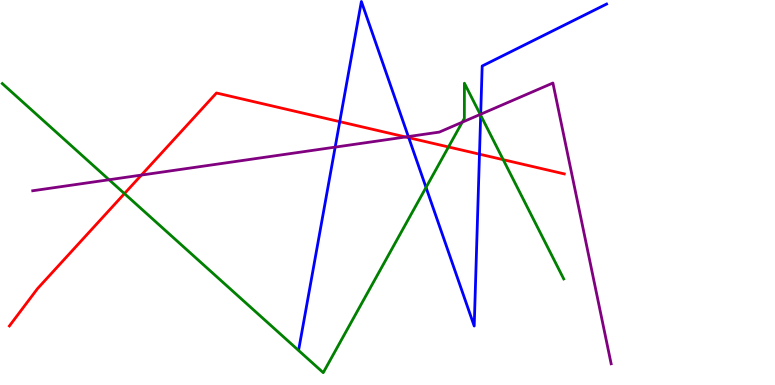[{'lines': ['blue', 'red'], 'intersections': [{'x': 4.38, 'y': 6.84}, {'x': 5.27, 'y': 6.42}, {'x': 6.19, 'y': 6.0}]}, {'lines': ['green', 'red'], 'intersections': [{'x': 1.61, 'y': 4.97}, {'x': 5.79, 'y': 6.18}, {'x': 6.49, 'y': 5.85}]}, {'lines': ['purple', 'red'], 'intersections': [{'x': 1.82, 'y': 5.45}, {'x': 5.23, 'y': 6.44}]}, {'lines': ['blue', 'green'], 'intersections': [{'x': 5.5, 'y': 5.13}, {'x': 6.2, 'y': 7.01}]}, {'lines': ['blue', 'purple'], 'intersections': [{'x': 4.32, 'y': 6.18}, {'x': 5.27, 'y': 6.45}, {'x': 6.2, 'y': 7.03}]}, {'lines': ['green', 'purple'], 'intersections': [{'x': 1.41, 'y': 5.33}, {'x': 5.96, 'y': 6.83}, {'x': 6.2, 'y': 7.03}]}]